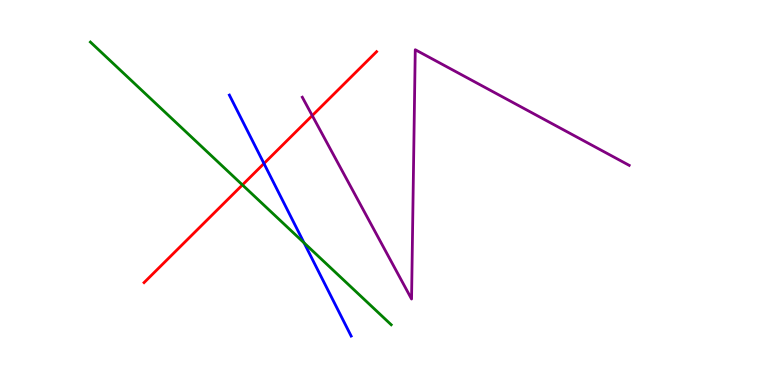[{'lines': ['blue', 'red'], 'intersections': [{'x': 3.41, 'y': 5.75}]}, {'lines': ['green', 'red'], 'intersections': [{'x': 3.13, 'y': 5.2}]}, {'lines': ['purple', 'red'], 'intersections': [{'x': 4.03, 'y': 7.0}]}, {'lines': ['blue', 'green'], 'intersections': [{'x': 3.92, 'y': 3.69}]}, {'lines': ['blue', 'purple'], 'intersections': []}, {'lines': ['green', 'purple'], 'intersections': []}]